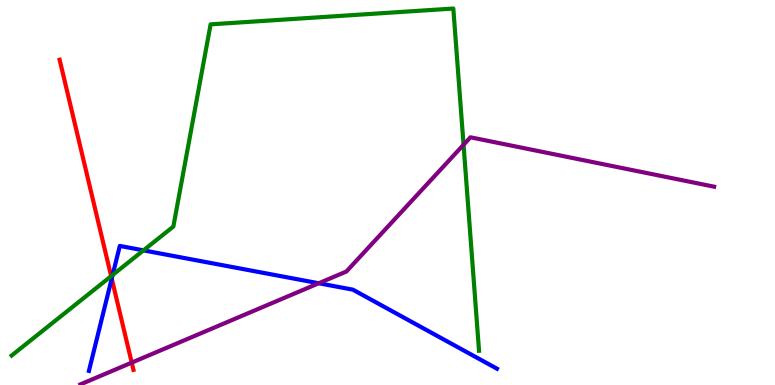[{'lines': ['blue', 'red'], 'intersections': [{'x': 1.44, 'y': 2.76}]}, {'lines': ['green', 'red'], 'intersections': [{'x': 1.43, 'y': 2.83}]}, {'lines': ['purple', 'red'], 'intersections': [{'x': 1.7, 'y': 0.581}]}, {'lines': ['blue', 'green'], 'intersections': [{'x': 1.45, 'y': 2.86}, {'x': 1.85, 'y': 3.5}]}, {'lines': ['blue', 'purple'], 'intersections': [{'x': 4.11, 'y': 2.64}]}, {'lines': ['green', 'purple'], 'intersections': [{'x': 5.98, 'y': 6.24}]}]